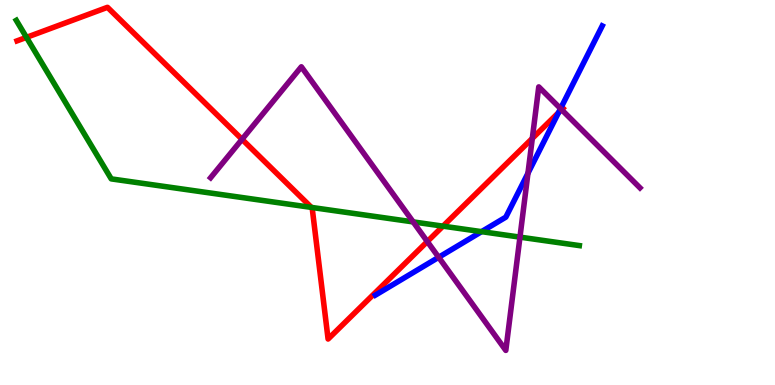[{'lines': ['blue', 'red'], 'intersections': [{'x': 7.21, 'y': 7.07}]}, {'lines': ['green', 'red'], 'intersections': [{'x': 0.342, 'y': 9.03}, {'x': 4.02, 'y': 4.61}, {'x': 5.72, 'y': 4.13}]}, {'lines': ['purple', 'red'], 'intersections': [{'x': 3.12, 'y': 6.38}, {'x': 5.51, 'y': 3.73}, {'x': 6.87, 'y': 6.41}, {'x': 7.25, 'y': 7.15}]}, {'lines': ['blue', 'green'], 'intersections': [{'x': 6.21, 'y': 3.98}]}, {'lines': ['blue', 'purple'], 'intersections': [{'x': 5.66, 'y': 3.32}, {'x': 6.81, 'y': 5.5}, {'x': 7.23, 'y': 7.18}]}, {'lines': ['green', 'purple'], 'intersections': [{'x': 5.33, 'y': 4.24}, {'x': 6.71, 'y': 3.84}]}]